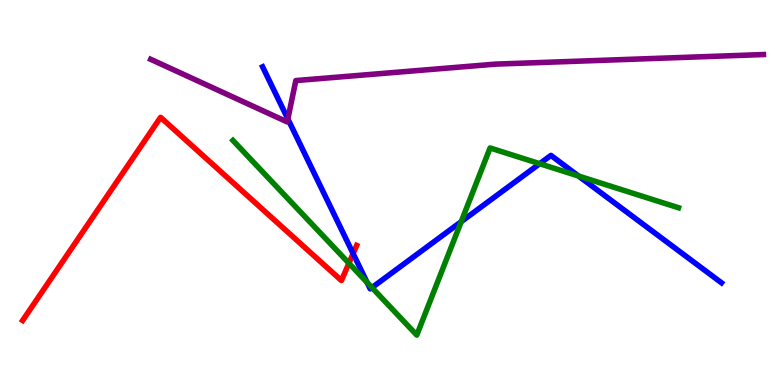[{'lines': ['blue', 'red'], 'intersections': [{'x': 4.56, 'y': 3.41}]}, {'lines': ['green', 'red'], 'intersections': [{'x': 4.5, 'y': 3.16}]}, {'lines': ['purple', 'red'], 'intersections': []}, {'lines': ['blue', 'green'], 'intersections': [{'x': 4.74, 'y': 2.66}, {'x': 4.8, 'y': 2.53}, {'x': 5.95, 'y': 4.24}, {'x': 6.96, 'y': 5.75}, {'x': 7.47, 'y': 5.43}]}, {'lines': ['blue', 'purple'], 'intersections': [{'x': 3.71, 'y': 6.91}]}, {'lines': ['green', 'purple'], 'intersections': []}]